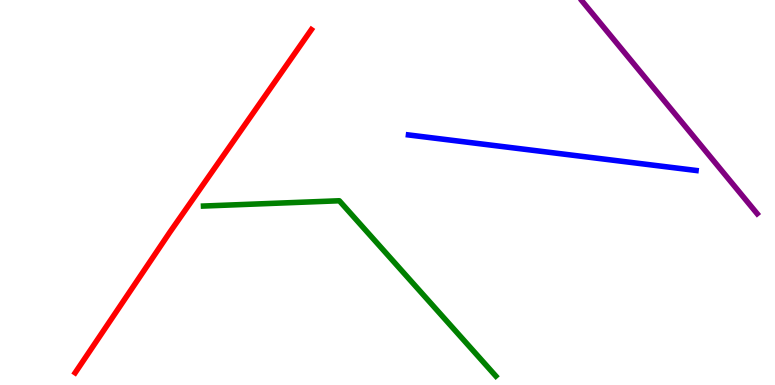[{'lines': ['blue', 'red'], 'intersections': []}, {'lines': ['green', 'red'], 'intersections': []}, {'lines': ['purple', 'red'], 'intersections': []}, {'lines': ['blue', 'green'], 'intersections': []}, {'lines': ['blue', 'purple'], 'intersections': []}, {'lines': ['green', 'purple'], 'intersections': []}]